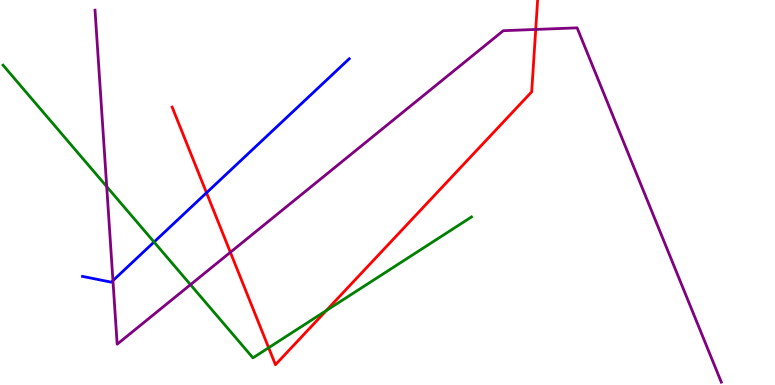[{'lines': ['blue', 'red'], 'intersections': [{'x': 2.66, 'y': 4.99}]}, {'lines': ['green', 'red'], 'intersections': [{'x': 3.47, 'y': 0.968}, {'x': 4.21, 'y': 1.93}]}, {'lines': ['purple', 'red'], 'intersections': [{'x': 2.97, 'y': 3.45}, {'x': 6.91, 'y': 9.24}]}, {'lines': ['blue', 'green'], 'intersections': [{'x': 1.99, 'y': 3.71}]}, {'lines': ['blue', 'purple'], 'intersections': [{'x': 1.46, 'y': 2.71}]}, {'lines': ['green', 'purple'], 'intersections': [{'x': 1.38, 'y': 5.15}, {'x': 2.46, 'y': 2.61}]}]